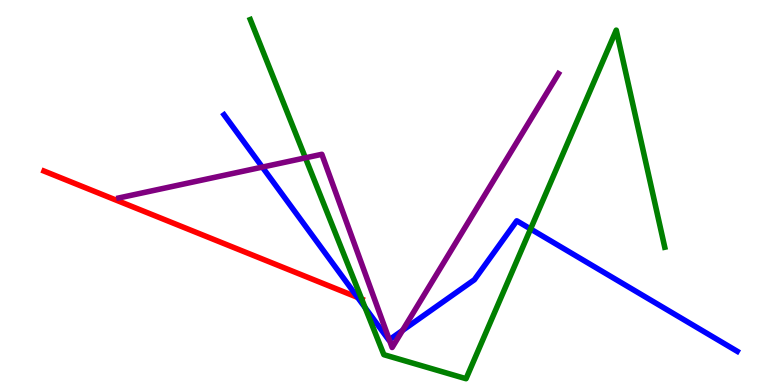[{'lines': ['blue', 'red'], 'intersections': [{'x': 4.61, 'y': 2.27}]}, {'lines': ['green', 'red'], 'intersections': [{'x': 4.67, 'y': 2.23}]}, {'lines': ['purple', 'red'], 'intersections': []}, {'lines': ['blue', 'green'], 'intersections': [{'x': 4.71, 'y': 2.01}, {'x': 6.85, 'y': 4.05}]}, {'lines': ['blue', 'purple'], 'intersections': [{'x': 3.38, 'y': 5.66}, {'x': 5.02, 'y': 1.17}, {'x': 5.19, 'y': 1.42}]}, {'lines': ['green', 'purple'], 'intersections': [{'x': 3.94, 'y': 5.9}]}]